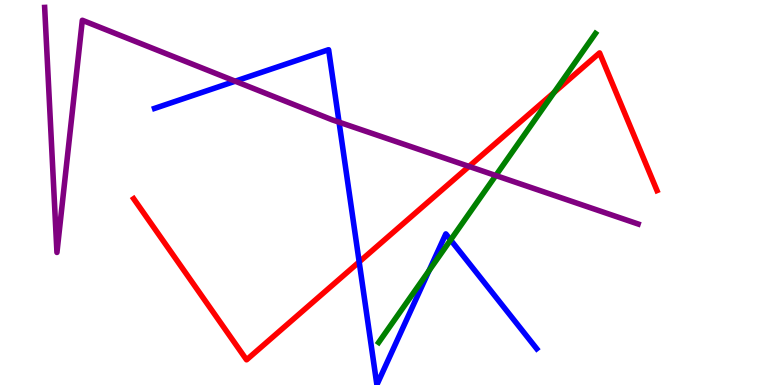[{'lines': ['blue', 'red'], 'intersections': [{'x': 4.63, 'y': 3.2}]}, {'lines': ['green', 'red'], 'intersections': [{'x': 7.15, 'y': 7.6}]}, {'lines': ['purple', 'red'], 'intersections': [{'x': 6.05, 'y': 5.68}]}, {'lines': ['blue', 'green'], 'intersections': [{'x': 5.54, 'y': 2.97}, {'x': 5.81, 'y': 3.77}]}, {'lines': ['blue', 'purple'], 'intersections': [{'x': 3.04, 'y': 7.89}, {'x': 4.37, 'y': 6.83}]}, {'lines': ['green', 'purple'], 'intersections': [{'x': 6.4, 'y': 5.44}]}]